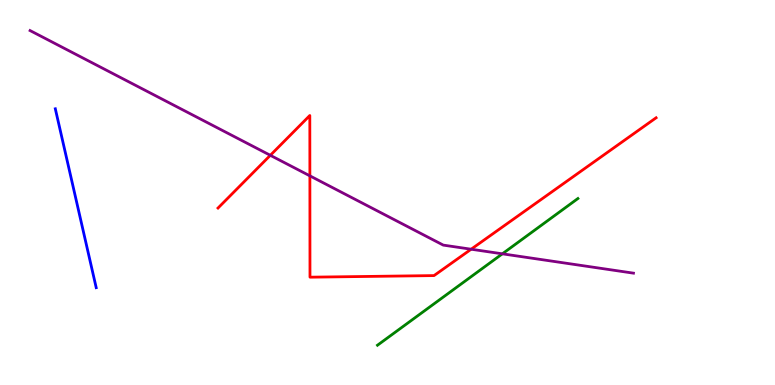[{'lines': ['blue', 'red'], 'intersections': []}, {'lines': ['green', 'red'], 'intersections': []}, {'lines': ['purple', 'red'], 'intersections': [{'x': 3.49, 'y': 5.97}, {'x': 4.0, 'y': 5.43}, {'x': 6.08, 'y': 3.53}]}, {'lines': ['blue', 'green'], 'intersections': []}, {'lines': ['blue', 'purple'], 'intersections': []}, {'lines': ['green', 'purple'], 'intersections': [{'x': 6.48, 'y': 3.41}]}]